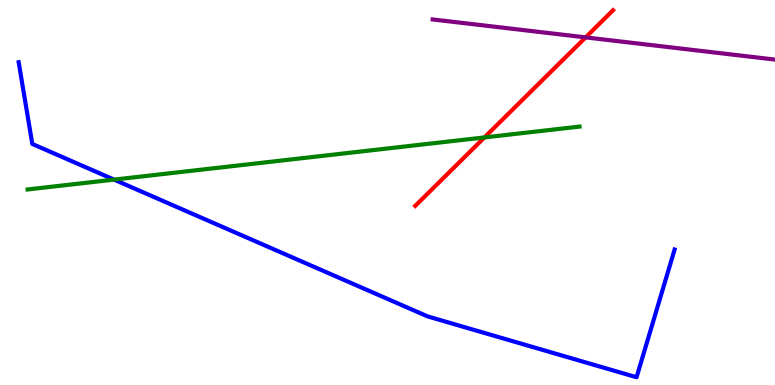[{'lines': ['blue', 'red'], 'intersections': []}, {'lines': ['green', 'red'], 'intersections': [{'x': 6.25, 'y': 6.43}]}, {'lines': ['purple', 'red'], 'intersections': [{'x': 7.56, 'y': 9.03}]}, {'lines': ['blue', 'green'], 'intersections': [{'x': 1.47, 'y': 5.33}]}, {'lines': ['blue', 'purple'], 'intersections': []}, {'lines': ['green', 'purple'], 'intersections': []}]